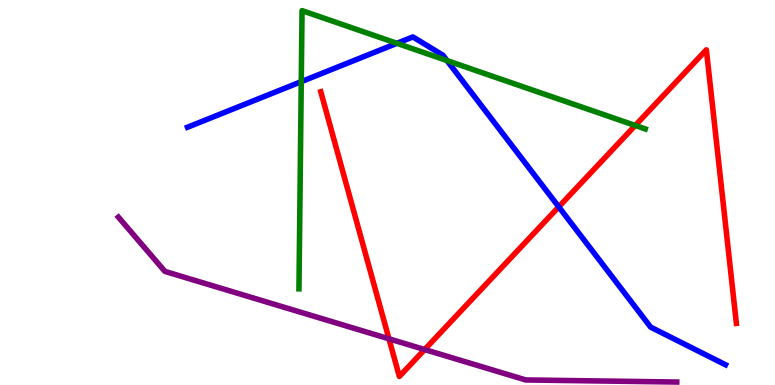[{'lines': ['blue', 'red'], 'intersections': [{'x': 7.21, 'y': 4.63}]}, {'lines': ['green', 'red'], 'intersections': [{'x': 8.2, 'y': 6.74}]}, {'lines': ['purple', 'red'], 'intersections': [{'x': 5.02, 'y': 1.2}, {'x': 5.48, 'y': 0.921}]}, {'lines': ['blue', 'green'], 'intersections': [{'x': 3.89, 'y': 7.88}, {'x': 5.12, 'y': 8.87}, {'x': 5.77, 'y': 8.43}]}, {'lines': ['blue', 'purple'], 'intersections': []}, {'lines': ['green', 'purple'], 'intersections': []}]